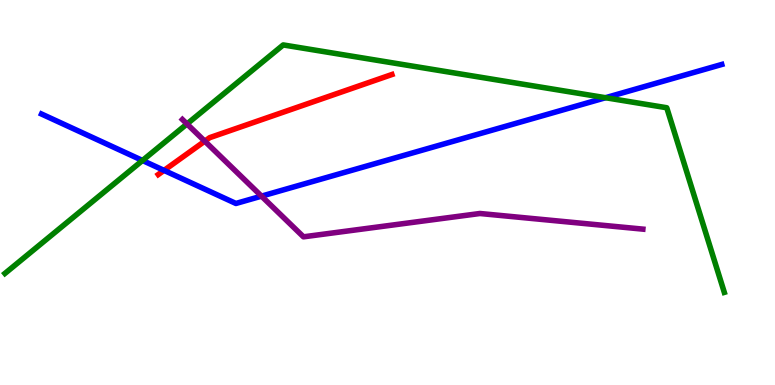[{'lines': ['blue', 'red'], 'intersections': [{'x': 2.12, 'y': 5.57}]}, {'lines': ['green', 'red'], 'intersections': []}, {'lines': ['purple', 'red'], 'intersections': [{'x': 2.64, 'y': 6.33}]}, {'lines': ['blue', 'green'], 'intersections': [{'x': 1.84, 'y': 5.83}, {'x': 7.81, 'y': 7.46}]}, {'lines': ['blue', 'purple'], 'intersections': [{'x': 3.37, 'y': 4.91}]}, {'lines': ['green', 'purple'], 'intersections': [{'x': 2.41, 'y': 6.78}]}]